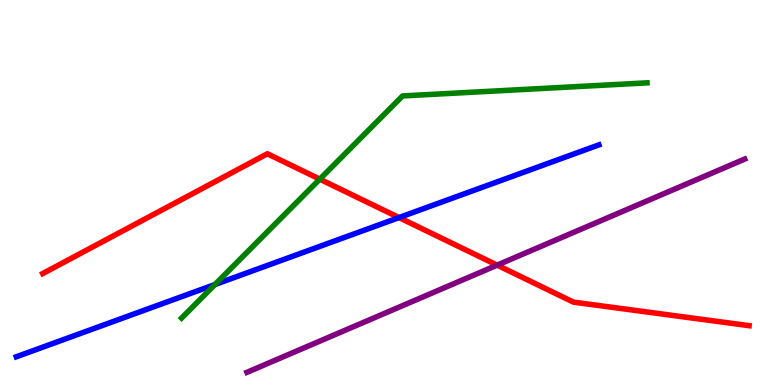[{'lines': ['blue', 'red'], 'intersections': [{'x': 5.15, 'y': 4.35}]}, {'lines': ['green', 'red'], 'intersections': [{'x': 4.13, 'y': 5.35}]}, {'lines': ['purple', 'red'], 'intersections': [{'x': 6.41, 'y': 3.11}]}, {'lines': ['blue', 'green'], 'intersections': [{'x': 2.77, 'y': 2.61}]}, {'lines': ['blue', 'purple'], 'intersections': []}, {'lines': ['green', 'purple'], 'intersections': []}]